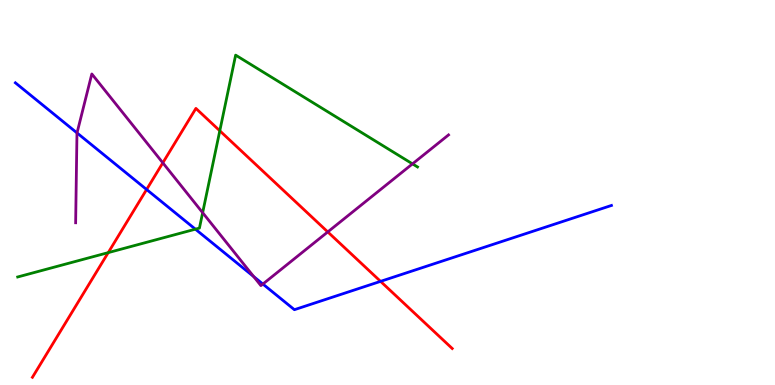[{'lines': ['blue', 'red'], 'intersections': [{'x': 1.89, 'y': 5.08}, {'x': 4.91, 'y': 2.69}]}, {'lines': ['green', 'red'], 'intersections': [{'x': 1.4, 'y': 3.44}, {'x': 2.84, 'y': 6.6}]}, {'lines': ['purple', 'red'], 'intersections': [{'x': 2.1, 'y': 5.77}, {'x': 4.23, 'y': 3.98}]}, {'lines': ['blue', 'green'], 'intersections': [{'x': 2.52, 'y': 4.05}]}, {'lines': ['blue', 'purple'], 'intersections': [{'x': 0.994, 'y': 6.55}, {'x': 3.27, 'y': 2.82}, {'x': 3.39, 'y': 2.62}]}, {'lines': ['green', 'purple'], 'intersections': [{'x': 2.61, 'y': 4.48}, {'x': 5.32, 'y': 5.74}]}]